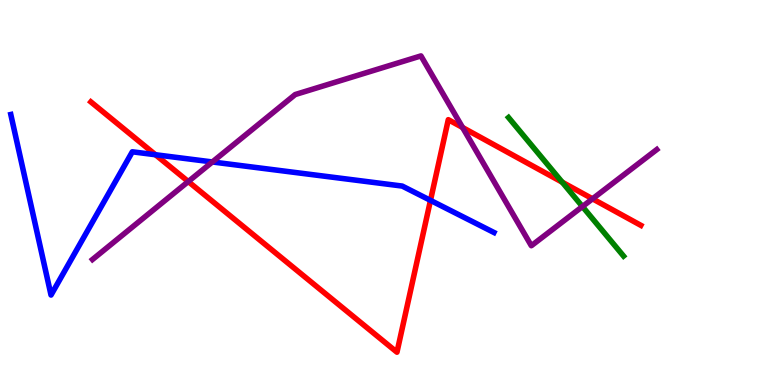[{'lines': ['blue', 'red'], 'intersections': [{'x': 2.01, 'y': 5.98}, {'x': 5.55, 'y': 4.8}]}, {'lines': ['green', 'red'], 'intersections': [{'x': 7.25, 'y': 5.27}]}, {'lines': ['purple', 'red'], 'intersections': [{'x': 2.43, 'y': 5.28}, {'x': 5.97, 'y': 6.69}, {'x': 7.65, 'y': 4.84}]}, {'lines': ['blue', 'green'], 'intersections': []}, {'lines': ['blue', 'purple'], 'intersections': [{'x': 2.74, 'y': 5.79}]}, {'lines': ['green', 'purple'], 'intersections': [{'x': 7.52, 'y': 4.64}]}]